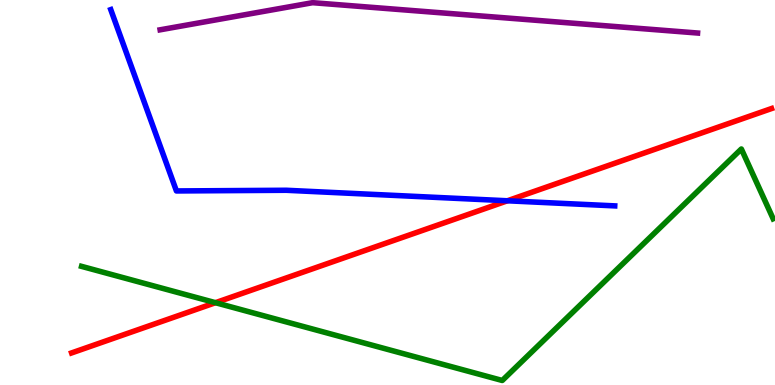[{'lines': ['blue', 'red'], 'intersections': [{'x': 6.55, 'y': 4.78}]}, {'lines': ['green', 'red'], 'intersections': [{'x': 2.78, 'y': 2.14}]}, {'lines': ['purple', 'red'], 'intersections': []}, {'lines': ['blue', 'green'], 'intersections': []}, {'lines': ['blue', 'purple'], 'intersections': []}, {'lines': ['green', 'purple'], 'intersections': []}]